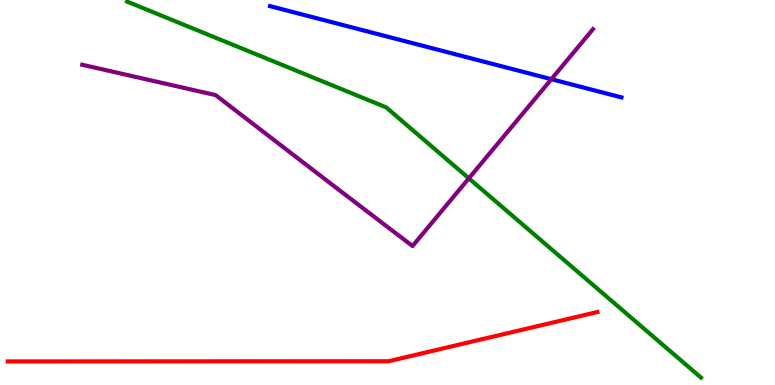[{'lines': ['blue', 'red'], 'intersections': []}, {'lines': ['green', 'red'], 'intersections': []}, {'lines': ['purple', 'red'], 'intersections': []}, {'lines': ['blue', 'green'], 'intersections': []}, {'lines': ['blue', 'purple'], 'intersections': [{'x': 7.11, 'y': 7.94}]}, {'lines': ['green', 'purple'], 'intersections': [{'x': 6.05, 'y': 5.37}]}]